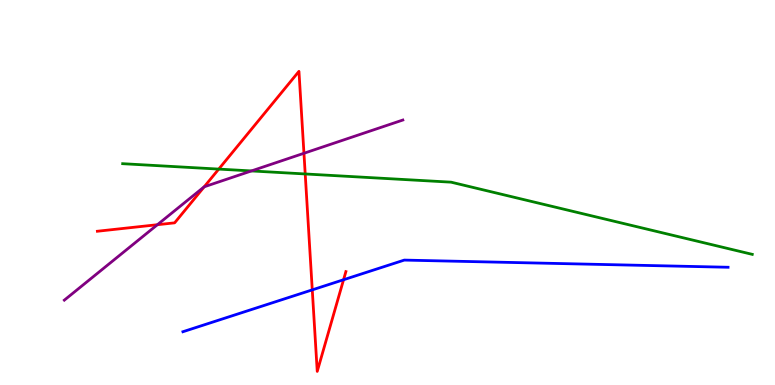[{'lines': ['blue', 'red'], 'intersections': [{'x': 4.03, 'y': 2.47}, {'x': 4.43, 'y': 2.73}]}, {'lines': ['green', 'red'], 'intersections': [{'x': 2.82, 'y': 5.61}, {'x': 3.94, 'y': 5.48}]}, {'lines': ['purple', 'red'], 'intersections': [{'x': 2.03, 'y': 4.16}, {'x': 2.63, 'y': 5.15}, {'x': 3.92, 'y': 6.02}]}, {'lines': ['blue', 'green'], 'intersections': []}, {'lines': ['blue', 'purple'], 'intersections': []}, {'lines': ['green', 'purple'], 'intersections': [{'x': 3.24, 'y': 5.56}]}]